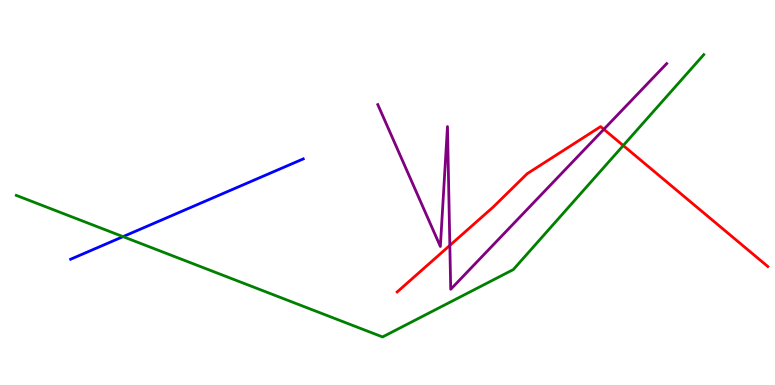[{'lines': ['blue', 'red'], 'intersections': []}, {'lines': ['green', 'red'], 'intersections': [{'x': 8.04, 'y': 6.22}]}, {'lines': ['purple', 'red'], 'intersections': [{'x': 5.8, 'y': 3.63}, {'x': 7.79, 'y': 6.64}]}, {'lines': ['blue', 'green'], 'intersections': [{'x': 1.59, 'y': 3.85}]}, {'lines': ['blue', 'purple'], 'intersections': []}, {'lines': ['green', 'purple'], 'intersections': []}]